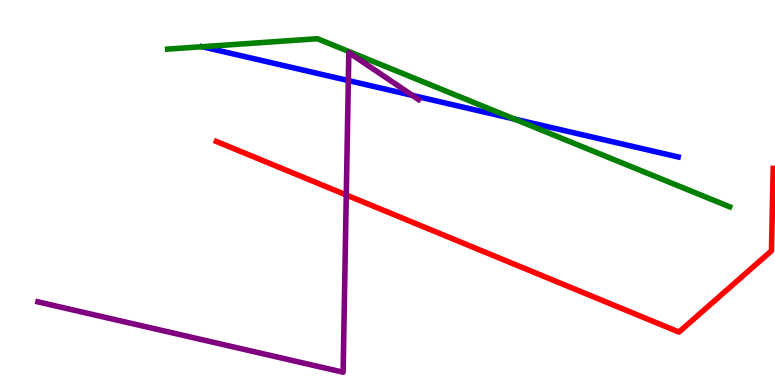[{'lines': ['blue', 'red'], 'intersections': []}, {'lines': ['green', 'red'], 'intersections': []}, {'lines': ['purple', 'red'], 'intersections': [{'x': 4.47, 'y': 4.94}]}, {'lines': ['blue', 'green'], 'intersections': [{'x': 2.61, 'y': 8.79}, {'x': 6.64, 'y': 6.91}]}, {'lines': ['blue', 'purple'], 'intersections': [{'x': 4.49, 'y': 7.91}, {'x': 5.32, 'y': 7.52}]}, {'lines': ['green', 'purple'], 'intersections': []}]